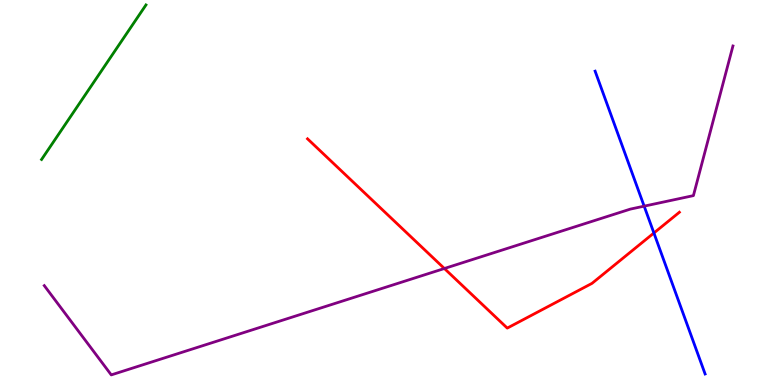[{'lines': ['blue', 'red'], 'intersections': [{'x': 8.44, 'y': 3.95}]}, {'lines': ['green', 'red'], 'intersections': []}, {'lines': ['purple', 'red'], 'intersections': [{'x': 5.73, 'y': 3.03}]}, {'lines': ['blue', 'green'], 'intersections': []}, {'lines': ['blue', 'purple'], 'intersections': [{'x': 8.31, 'y': 4.65}]}, {'lines': ['green', 'purple'], 'intersections': []}]